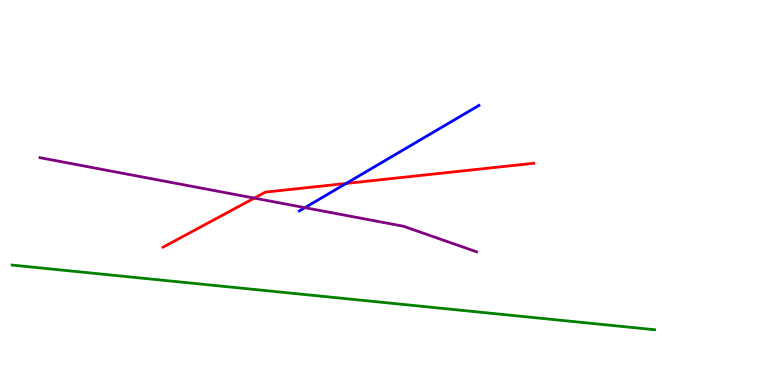[{'lines': ['blue', 'red'], 'intersections': [{'x': 4.47, 'y': 5.24}]}, {'lines': ['green', 'red'], 'intersections': []}, {'lines': ['purple', 'red'], 'intersections': [{'x': 3.28, 'y': 4.85}]}, {'lines': ['blue', 'green'], 'intersections': []}, {'lines': ['blue', 'purple'], 'intersections': [{'x': 3.93, 'y': 4.61}]}, {'lines': ['green', 'purple'], 'intersections': []}]